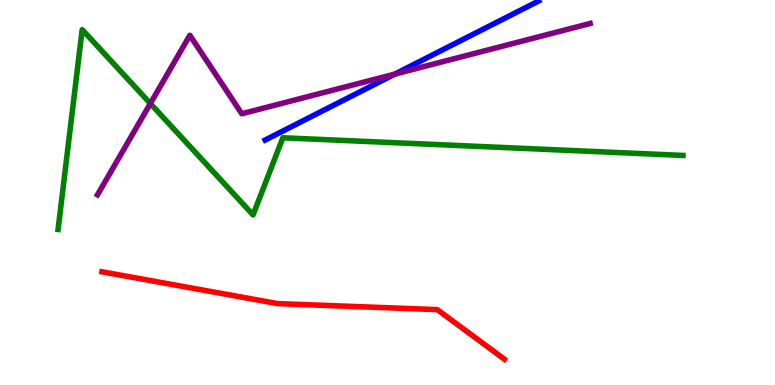[{'lines': ['blue', 'red'], 'intersections': []}, {'lines': ['green', 'red'], 'intersections': []}, {'lines': ['purple', 'red'], 'intersections': []}, {'lines': ['blue', 'green'], 'intersections': []}, {'lines': ['blue', 'purple'], 'intersections': [{'x': 5.1, 'y': 8.08}]}, {'lines': ['green', 'purple'], 'intersections': [{'x': 1.94, 'y': 7.31}]}]